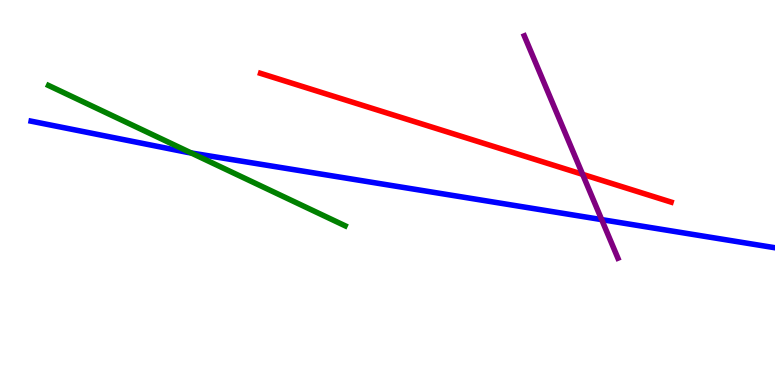[{'lines': ['blue', 'red'], 'intersections': []}, {'lines': ['green', 'red'], 'intersections': []}, {'lines': ['purple', 'red'], 'intersections': [{'x': 7.52, 'y': 5.47}]}, {'lines': ['blue', 'green'], 'intersections': [{'x': 2.47, 'y': 6.03}]}, {'lines': ['blue', 'purple'], 'intersections': [{'x': 7.76, 'y': 4.3}]}, {'lines': ['green', 'purple'], 'intersections': []}]